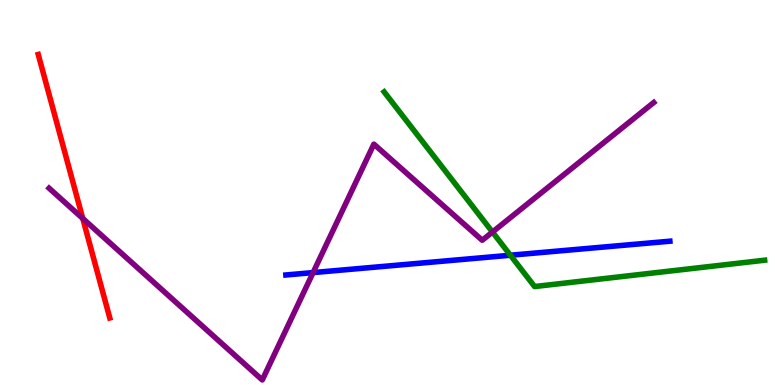[{'lines': ['blue', 'red'], 'intersections': []}, {'lines': ['green', 'red'], 'intersections': []}, {'lines': ['purple', 'red'], 'intersections': [{'x': 1.07, 'y': 4.33}]}, {'lines': ['blue', 'green'], 'intersections': [{'x': 6.59, 'y': 3.37}]}, {'lines': ['blue', 'purple'], 'intersections': [{'x': 4.04, 'y': 2.92}]}, {'lines': ['green', 'purple'], 'intersections': [{'x': 6.35, 'y': 3.97}]}]